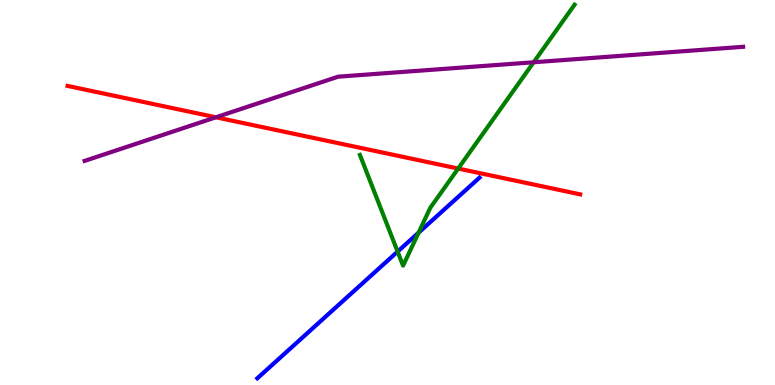[{'lines': ['blue', 'red'], 'intersections': []}, {'lines': ['green', 'red'], 'intersections': [{'x': 5.91, 'y': 5.62}]}, {'lines': ['purple', 'red'], 'intersections': [{'x': 2.79, 'y': 6.95}]}, {'lines': ['blue', 'green'], 'intersections': [{'x': 5.13, 'y': 3.46}, {'x': 5.4, 'y': 3.96}]}, {'lines': ['blue', 'purple'], 'intersections': []}, {'lines': ['green', 'purple'], 'intersections': [{'x': 6.89, 'y': 8.38}]}]